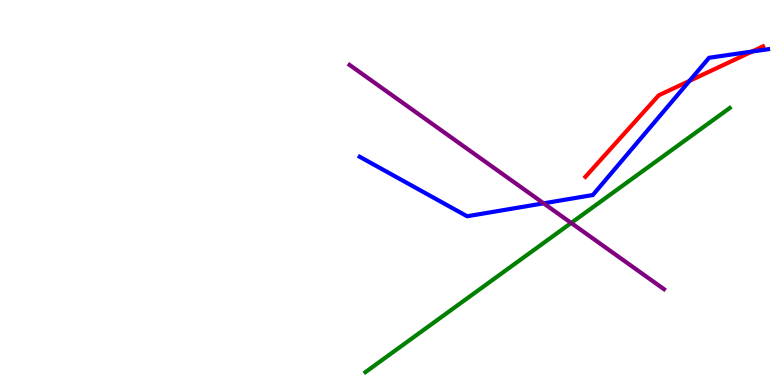[{'lines': ['blue', 'red'], 'intersections': [{'x': 8.9, 'y': 7.9}, {'x': 9.7, 'y': 8.66}]}, {'lines': ['green', 'red'], 'intersections': []}, {'lines': ['purple', 'red'], 'intersections': []}, {'lines': ['blue', 'green'], 'intersections': []}, {'lines': ['blue', 'purple'], 'intersections': [{'x': 7.01, 'y': 4.72}]}, {'lines': ['green', 'purple'], 'intersections': [{'x': 7.37, 'y': 4.21}]}]